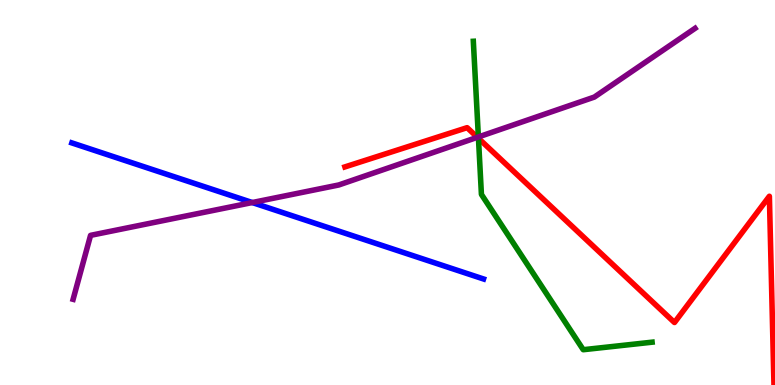[{'lines': ['blue', 'red'], 'intersections': []}, {'lines': ['green', 'red'], 'intersections': [{'x': 6.17, 'y': 6.41}]}, {'lines': ['purple', 'red'], 'intersections': [{'x': 6.16, 'y': 6.43}]}, {'lines': ['blue', 'green'], 'intersections': []}, {'lines': ['blue', 'purple'], 'intersections': [{'x': 3.25, 'y': 4.74}]}, {'lines': ['green', 'purple'], 'intersections': [{'x': 6.17, 'y': 6.44}]}]